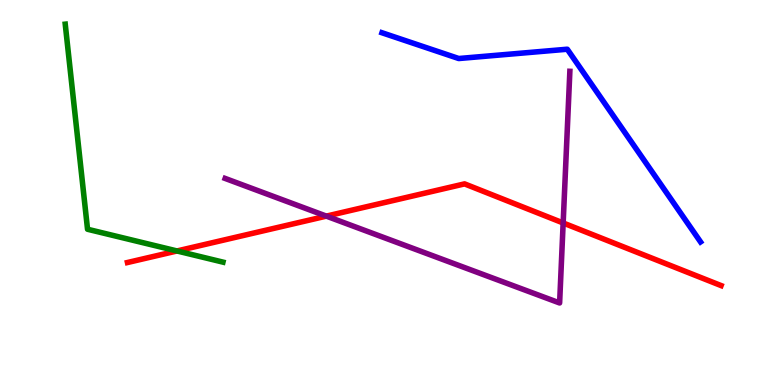[{'lines': ['blue', 'red'], 'intersections': []}, {'lines': ['green', 'red'], 'intersections': [{'x': 2.28, 'y': 3.48}]}, {'lines': ['purple', 'red'], 'intersections': [{'x': 4.21, 'y': 4.39}, {'x': 7.27, 'y': 4.21}]}, {'lines': ['blue', 'green'], 'intersections': []}, {'lines': ['blue', 'purple'], 'intersections': []}, {'lines': ['green', 'purple'], 'intersections': []}]